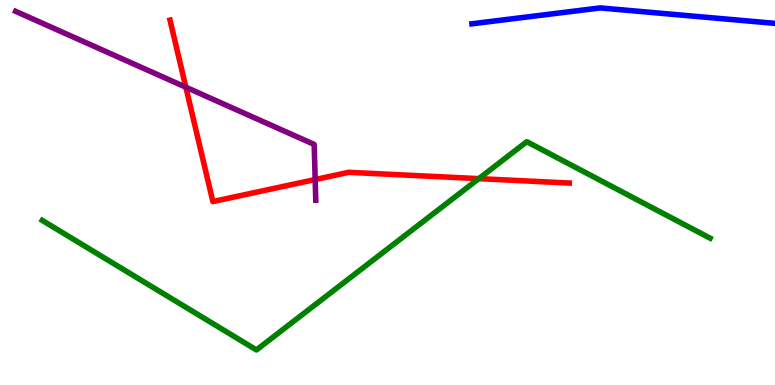[{'lines': ['blue', 'red'], 'intersections': []}, {'lines': ['green', 'red'], 'intersections': [{'x': 6.18, 'y': 5.36}]}, {'lines': ['purple', 'red'], 'intersections': [{'x': 2.4, 'y': 7.73}, {'x': 4.07, 'y': 5.34}]}, {'lines': ['blue', 'green'], 'intersections': []}, {'lines': ['blue', 'purple'], 'intersections': []}, {'lines': ['green', 'purple'], 'intersections': []}]